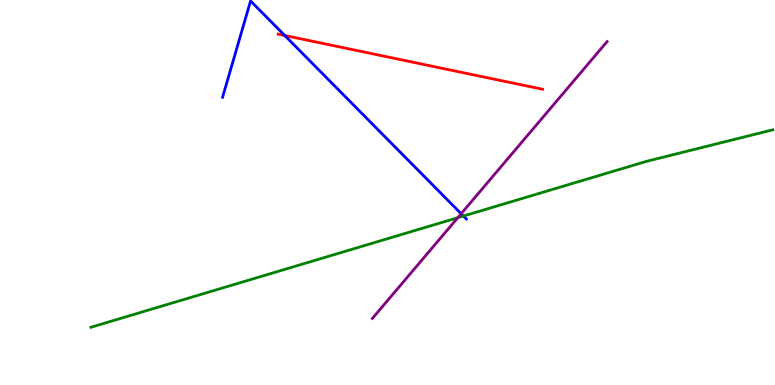[{'lines': ['blue', 'red'], 'intersections': [{'x': 3.67, 'y': 9.08}]}, {'lines': ['green', 'red'], 'intersections': []}, {'lines': ['purple', 'red'], 'intersections': []}, {'lines': ['blue', 'green'], 'intersections': [{'x': 5.98, 'y': 4.39}]}, {'lines': ['blue', 'purple'], 'intersections': [{'x': 5.95, 'y': 4.45}]}, {'lines': ['green', 'purple'], 'intersections': [{'x': 5.91, 'y': 4.35}]}]